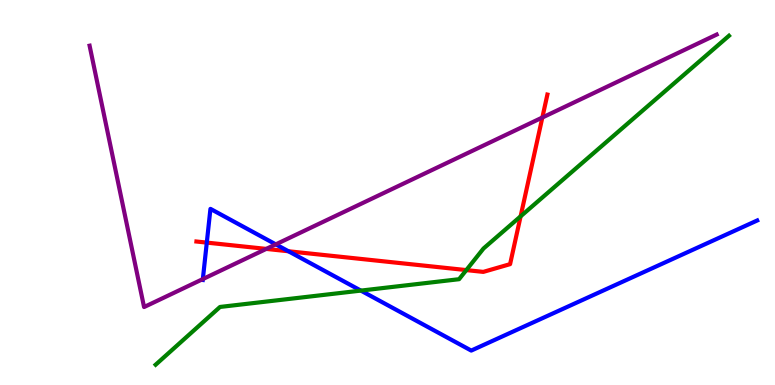[{'lines': ['blue', 'red'], 'intersections': [{'x': 2.67, 'y': 3.7}, {'x': 3.72, 'y': 3.47}]}, {'lines': ['green', 'red'], 'intersections': [{'x': 6.02, 'y': 2.98}, {'x': 6.72, 'y': 4.38}]}, {'lines': ['purple', 'red'], 'intersections': [{'x': 3.44, 'y': 3.53}, {'x': 7.0, 'y': 6.95}]}, {'lines': ['blue', 'green'], 'intersections': [{'x': 4.66, 'y': 2.45}]}, {'lines': ['blue', 'purple'], 'intersections': [{'x': 2.62, 'y': 2.75}, {'x': 3.56, 'y': 3.65}]}, {'lines': ['green', 'purple'], 'intersections': []}]